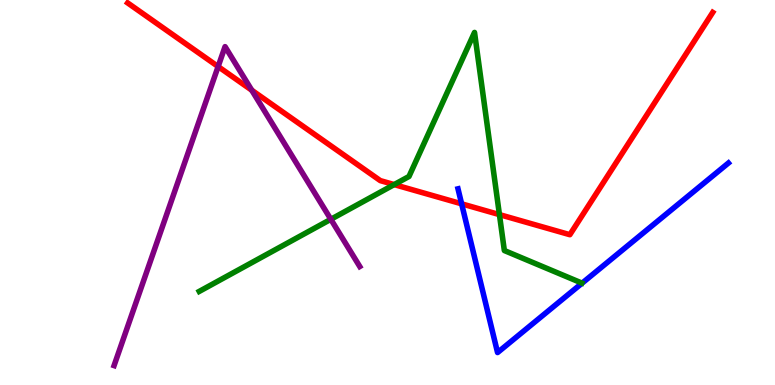[{'lines': ['blue', 'red'], 'intersections': [{'x': 5.96, 'y': 4.71}]}, {'lines': ['green', 'red'], 'intersections': [{'x': 5.09, 'y': 5.21}, {'x': 6.44, 'y': 4.43}]}, {'lines': ['purple', 'red'], 'intersections': [{'x': 2.81, 'y': 8.27}, {'x': 3.25, 'y': 7.66}]}, {'lines': ['blue', 'green'], 'intersections': []}, {'lines': ['blue', 'purple'], 'intersections': []}, {'lines': ['green', 'purple'], 'intersections': [{'x': 4.27, 'y': 4.3}]}]